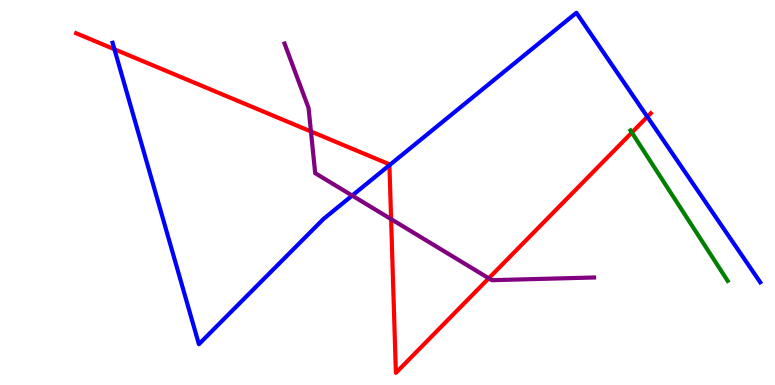[{'lines': ['blue', 'red'], 'intersections': [{'x': 1.48, 'y': 8.72}, {'x': 5.02, 'y': 5.71}, {'x': 8.35, 'y': 6.97}]}, {'lines': ['green', 'red'], 'intersections': [{'x': 8.15, 'y': 6.56}]}, {'lines': ['purple', 'red'], 'intersections': [{'x': 4.01, 'y': 6.58}, {'x': 5.05, 'y': 4.31}, {'x': 6.31, 'y': 2.77}]}, {'lines': ['blue', 'green'], 'intersections': []}, {'lines': ['blue', 'purple'], 'intersections': [{'x': 4.54, 'y': 4.92}]}, {'lines': ['green', 'purple'], 'intersections': []}]